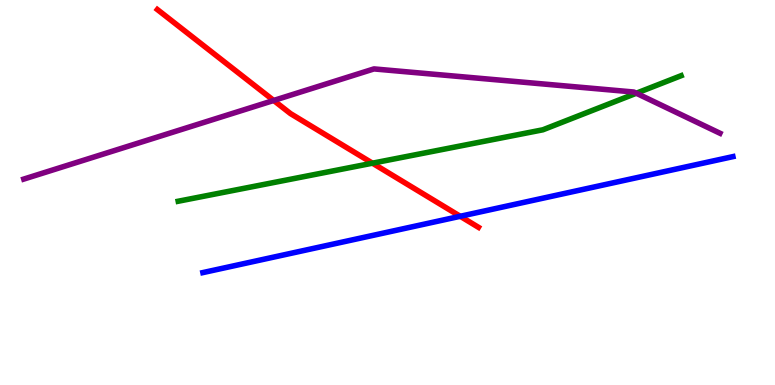[{'lines': ['blue', 'red'], 'intersections': [{'x': 5.94, 'y': 4.38}]}, {'lines': ['green', 'red'], 'intersections': [{'x': 4.81, 'y': 5.76}]}, {'lines': ['purple', 'red'], 'intersections': [{'x': 3.53, 'y': 7.39}]}, {'lines': ['blue', 'green'], 'intersections': []}, {'lines': ['blue', 'purple'], 'intersections': []}, {'lines': ['green', 'purple'], 'intersections': [{'x': 8.21, 'y': 7.58}]}]